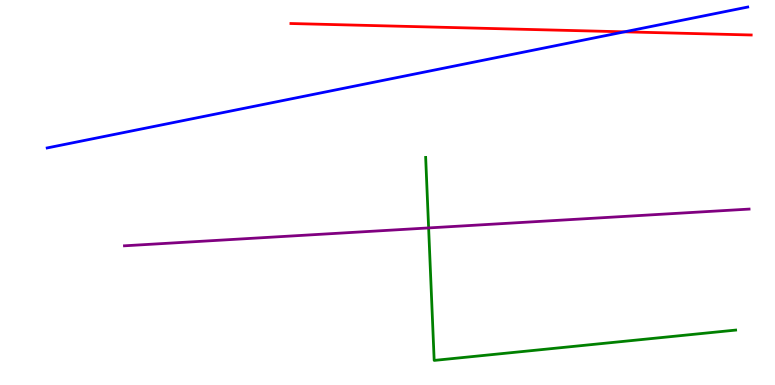[{'lines': ['blue', 'red'], 'intersections': [{'x': 8.06, 'y': 9.17}]}, {'lines': ['green', 'red'], 'intersections': []}, {'lines': ['purple', 'red'], 'intersections': []}, {'lines': ['blue', 'green'], 'intersections': []}, {'lines': ['blue', 'purple'], 'intersections': []}, {'lines': ['green', 'purple'], 'intersections': [{'x': 5.53, 'y': 4.08}]}]